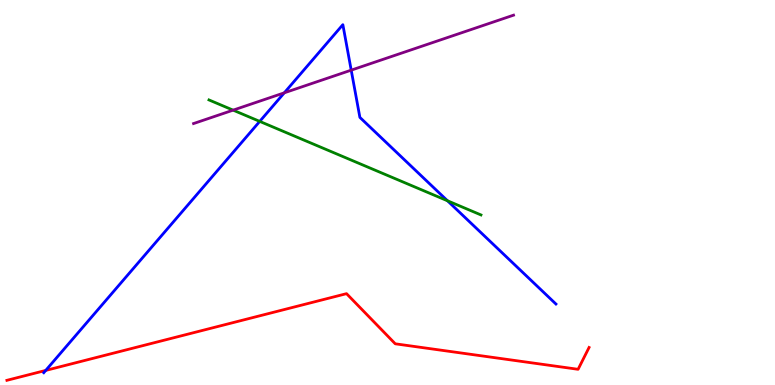[{'lines': ['blue', 'red'], 'intersections': [{'x': 0.59, 'y': 0.379}]}, {'lines': ['green', 'red'], 'intersections': []}, {'lines': ['purple', 'red'], 'intersections': []}, {'lines': ['blue', 'green'], 'intersections': [{'x': 3.35, 'y': 6.85}, {'x': 5.77, 'y': 4.78}]}, {'lines': ['blue', 'purple'], 'intersections': [{'x': 3.67, 'y': 7.59}, {'x': 4.53, 'y': 8.18}]}, {'lines': ['green', 'purple'], 'intersections': [{'x': 3.01, 'y': 7.14}]}]